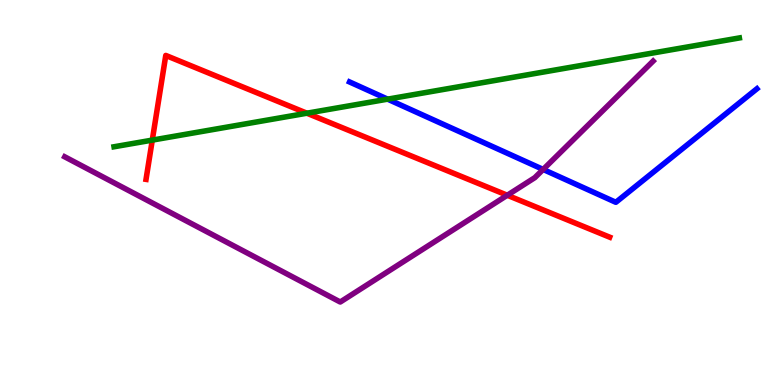[{'lines': ['blue', 'red'], 'intersections': []}, {'lines': ['green', 'red'], 'intersections': [{'x': 1.96, 'y': 6.36}, {'x': 3.96, 'y': 7.06}]}, {'lines': ['purple', 'red'], 'intersections': [{'x': 6.55, 'y': 4.93}]}, {'lines': ['blue', 'green'], 'intersections': [{'x': 5.0, 'y': 7.42}]}, {'lines': ['blue', 'purple'], 'intersections': [{'x': 7.01, 'y': 5.6}]}, {'lines': ['green', 'purple'], 'intersections': []}]